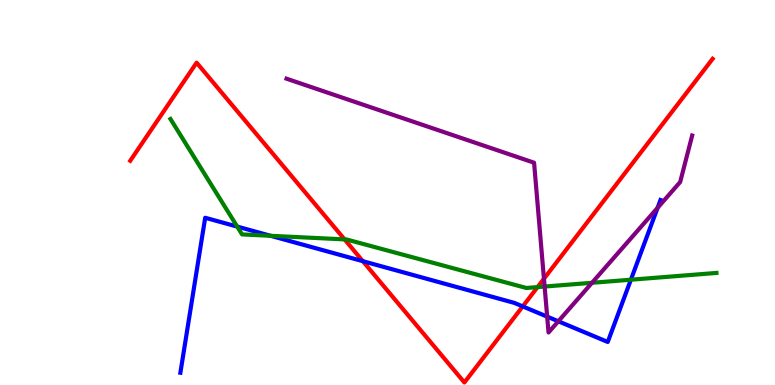[{'lines': ['blue', 'red'], 'intersections': [{'x': 4.68, 'y': 3.22}, {'x': 6.74, 'y': 2.04}]}, {'lines': ['green', 'red'], 'intersections': [{'x': 4.45, 'y': 3.78}, {'x': 6.94, 'y': 2.54}]}, {'lines': ['purple', 'red'], 'intersections': [{'x': 7.02, 'y': 2.76}]}, {'lines': ['blue', 'green'], 'intersections': [{'x': 3.06, 'y': 4.11}, {'x': 3.49, 'y': 3.88}, {'x': 8.14, 'y': 2.73}]}, {'lines': ['blue', 'purple'], 'intersections': [{'x': 7.06, 'y': 1.78}, {'x': 7.2, 'y': 1.65}, {'x': 8.49, 'y': 4.6}]}, {'lines': ['green', 'purple'], 'intersections': [{'x': 7.03, 'y': 2.56}, {'x': 7.64, 'y': 2.65}]}]